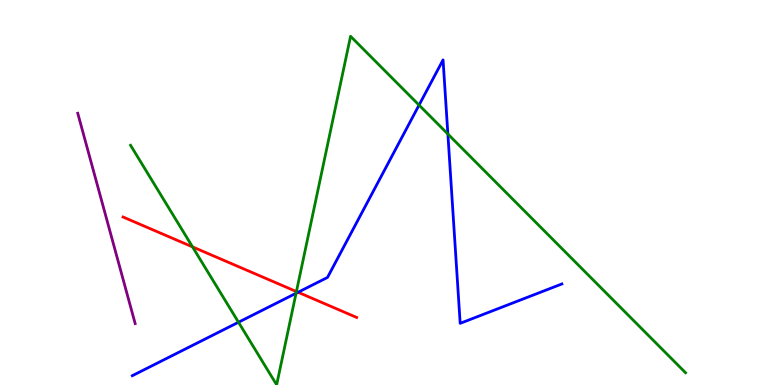[{'lines': ['blue', 'red'], 'intersections': [{'x': 3.85, 'y': 2.41}]}, {'lines': ['green', 'red'], 'intersections': [{'x': 2.48, 'y': 3.59}, {'x': 3.82, 'y': 2.43}]}, {'lines': ['purple', 'red'], 'intersections': []}, {'lines': ['blue', 'green'], 'intersections': [{'x': 3.08, 'y': 1.63}, {'x': 3.82, 'y': 2.38}, {'x': 5.41, 'y': 7.27}, {'x': 5.78, 'y': 6.52}]}, {'lines': ['blue', 'purple'], 'intersections': []}, {'lines': ['green', 'purple'], 'intersections': []}]